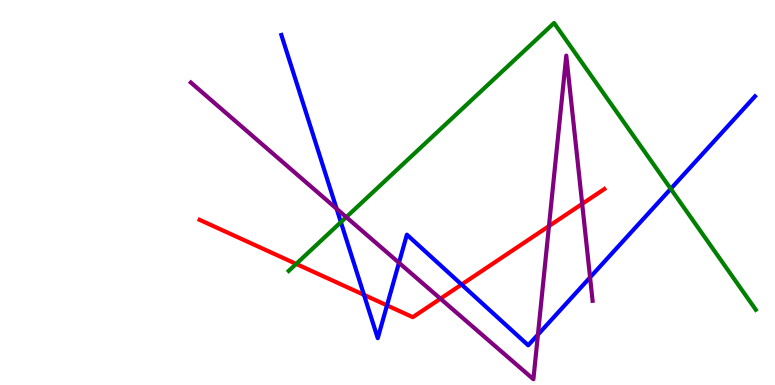[{'lines': ['blue', 'red'], 'intersections': [{'x': 4.7, 'y': 2.34}, {'x': 4.99, 'y': 2.07}, {'x': 5.96, 'y': 2.61}]}, {'lines': ['green', 'red'], 'intersections': [{'x': 3.82, 'y': 3.15}]}, {'lines': ['purple', 'red'], 'intersections': [{'x': 5.68, 'y': 2.24}, {'x': 7.08, 'y': 4.13}, {'x': 7.51, 'y': 4.7}]}, {'lines': ['blue', 'green'], 'intersections': [{'x': 4.4, 'y': 4.23}, {'x': 8.65, 'y': 5.1}]}, {'lines': ['blue', 'purple'], 'intersections': [{'x': 4.34, 'y': 4.58}, {'x': 5.15, 'y': 3.17}, {'x': 6.94, 'y': 1.31}, {'x': 7.61, 'y': 2.79}]}, {'lines': ['green', 'purple'], 'intersections': [{'x': 4.47, 'y': 4.36}]}]